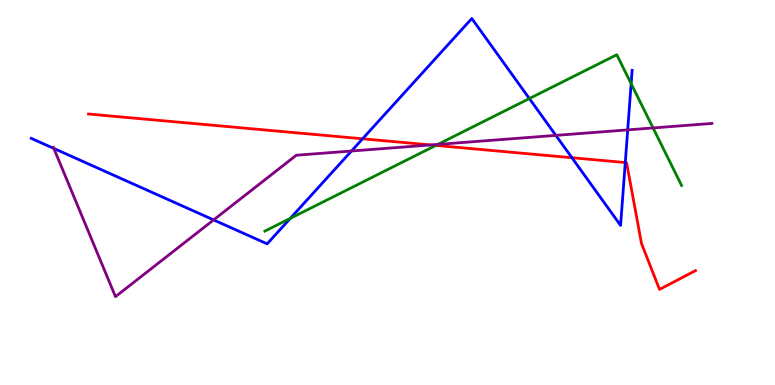[{'lines': ['blue', 'red'], 'intersections': [{'x': 4.68, 'y': 6.4}, {'x': 7.38, 'y': 5.9}, {'x': 8.07, 'y': 5.78}]}, {'lines': ['green', 'red'], 'intersections': [{'x': 5.62, 'y': 6.22}]}, {'lines': ['purple', 'red'], 'intersections': [{'x': 5.56, 'y': 6.23}]}, {'lines': ['blue', 'green'], 'intersections': [{'x': 3.75, 'y': 4.33}, {'x': 6.83, 'y': 7.44}, {'x': 8.14, 'y': 7.83}]}, {'lines': ['blue', 'purple'], 'intersections': [{'x': 0.695, 'y': 6.14}, {'x': 2.76, 'y': 4.29}, {'x': 4.54, 'y': 6.08}, {'x': 7.17, 'y': 6.48}, {'x': 8.1, 'y': 6.63}]}, {'lines': ['green', 'purple'], 'intersections': [{'x': 5.65, 'y': 6.25}, {'x': 8.43, 'y': 6.68}]}]